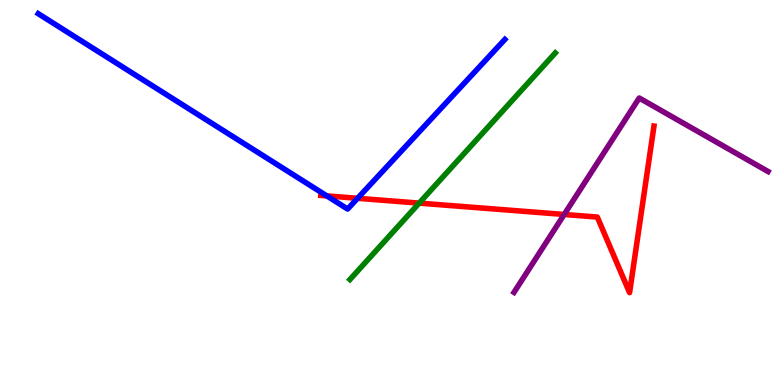[{'lines': ['blue', 'red'], 'intersections': [{'x': 4.22, 'y': 4.91}, {'x': 4.61, 'y': 4.85}]}, {'lines': ['green', 'red'], 'intersections': [{'x': 5.41, 'y': 4.72}]}, {'lines': ['purple', 'red'], 'intersections': [{'x': 7.28, 'y': 4.43}]}, {'lines': ['blue', 'green'], 'intersections': []}, {'lines': ['blue', 'purple'], 'intersections': []}, {'lines': ['green', 'purple'], 'intersections': []}]